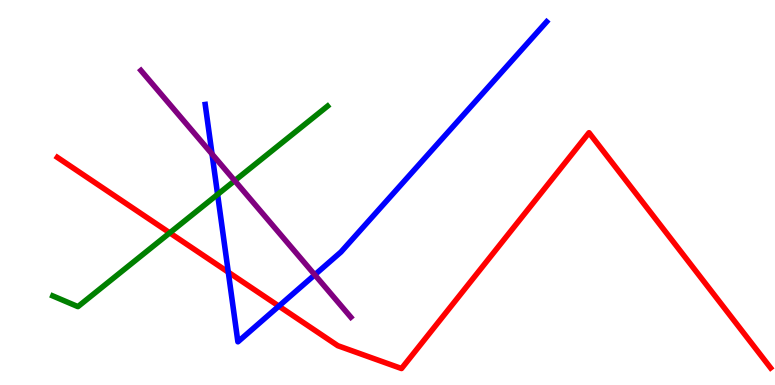[{'lines': ['blue', 'red'], 'intersections': [{'x': 2.95, 'y': 2.93}, {'x': 3.6, 'y': 2.05}]}, {'lines': ['green', 'red'], 'intersections': [{'x': 2.19, 'y': 3.95}]}, {'lines': ['purple', 'red'], 'intersections': []}, {'lines': ['blue', 'green'], 'intersections': [{'x': 2.81, 'y': 4.95}]}, {'lines': ['blue', 'purple'], 'intersections': [{'x': 2.74, 'y': 6.0}, {'x': 4.06, 'y': 2.86}]}, {'lines': ['green', 'purple'], 'intersections': [{'x': 3.03, 'y': 5.31}]}]